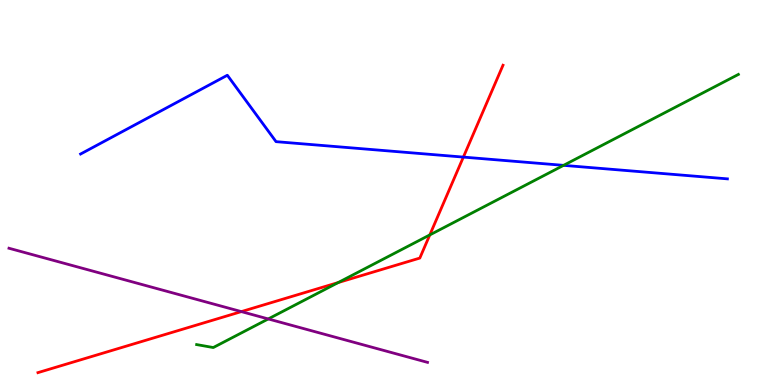[{'lines': ['blue', 'red'], 'intersections': [{'x': 5.98, 'y': 5.92}]}, {'lines': ['green', 'red'], 'intersections': [{'x': 4.36, 'y': 2.66}, {'x': 5.55, 'y': 3.9}]}, {'lines': ['purple', 'red'], 'intersections': [{'x': 3.11, 'y': 1.91}]}, {'lines': ['blue', 'green'], 'intersections': [{'x': 7.27, 'y': 5.71}]}, {'lines': ['blue', 'purple'], 'intersections': []}, {'lines': ['green', 'purple'], 'intersections': [{'x': 3.46, 'y': 1.72}]}]